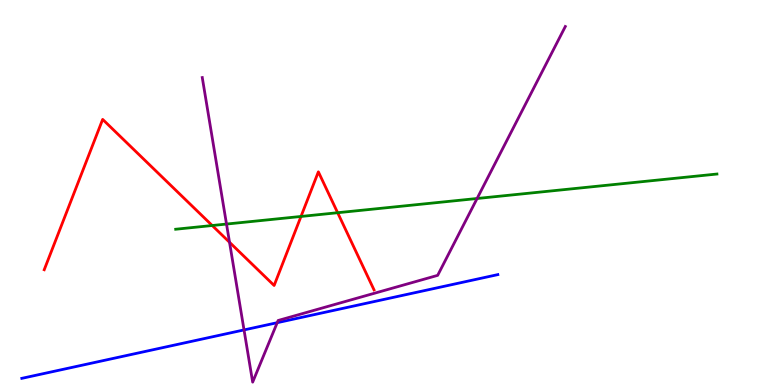[{'lines': ['blue', 'red'], 'intersections': []}, {'lines': ['green', 'red'], 'intersections': [{'x': 2.74, 'y': 4.14}, {'x': 3.88, 'y': 4.38}, {'x': 4.36, 'y': 4.47}]}, {'lines': ['purple', 'red'], 'intersections': [{'x': 2.96, 'y': 3.71}]}, {'lines': ['blue', 'green'], 'intersections': []}, {'lines': ['blue', 'purple'], 'intersections': [{'x': 3.15, 'y': 1.43}, {'x': 3.58, 'y': 1.62}]}, {'lines': ['green', 'purple'], 'intersections': [{'x': 2.92, 'y': 4.18}, {'x': 6.16, 'y': 4.84}]}]